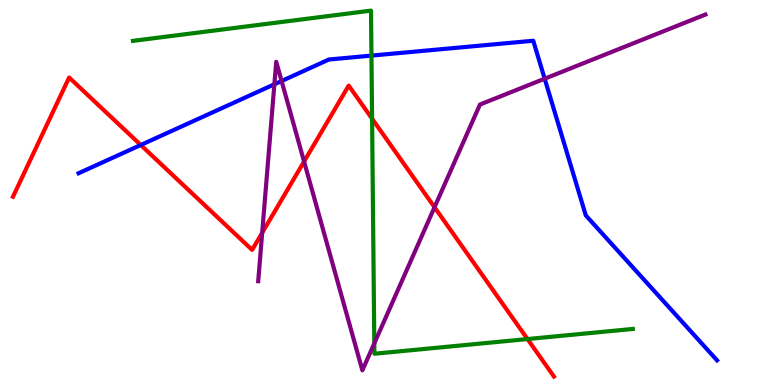[{'lines': ['blue', 'red'], 'intersections': [{'x': 1.82, 'y': 6.23}]}, {'lines': ['green', 'red'], 'intersections': [{'x': 4.8, 'y': 6.92}, {'x': 6.81, 'y': 1.19}]}, {'lines': ['purple', 'red'], 'intersections': [{'x': 3.38, 'y': 3.95}, {'x': 3.92, 'y': 5.8}, {'x': 5.61, 'y': 4.62}]}, {'lines': ['blue', 'green'], 'intersections': [{'x': 4.79, 'y': 8.56}]}, {'lines': ['blue', 'purple'], 'intersections': [{'x': 3.54, 'y': 7.81}, {'x': 3.63, 'y': 7.9}, {'x': 7.03, 'y': 7.96}]}, {'lines': ['green', 'purple'], 'intersections': [{'x': 4.83, 'y': 1.08}]}]